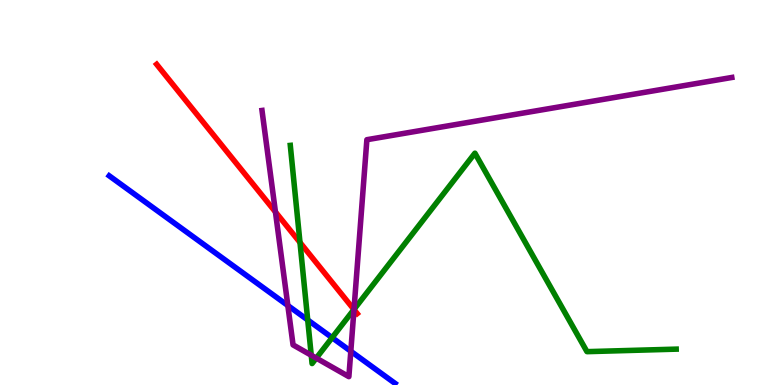[{'lines': ['blue', 'red'], 'intersections': []}, {'lines': ['green', 'red'], 'intersections': [{'x': 3.87, 'y': 3.7}, {'x': 4.57, 'y': 1.96}]}, {'lines': ['purple', 'red'], 'intersections': [{'x': 3.55, 'y': 4.49}, {'x': 4.57, 'y': 1.96}]}, {'lines': ['blue', 'green'], 'intersections': [{'x': 3.97, 'y': 1.69}, {'x': 4.29, 'y': 1.23}]}, {'lines': ['blue', 'purple'], 'intersections': [{'x': 3.71, 'y': 2.06}, {'x': 4.53, 'y': 0.877}]}, {'lines': ['green', 'purple'], 'intersections': [{'x': 4.02, 'y': 0.773}, {'x': 4.08, 'y': 0.699}, {'x': 4.57, 'y': 1.96}]}]